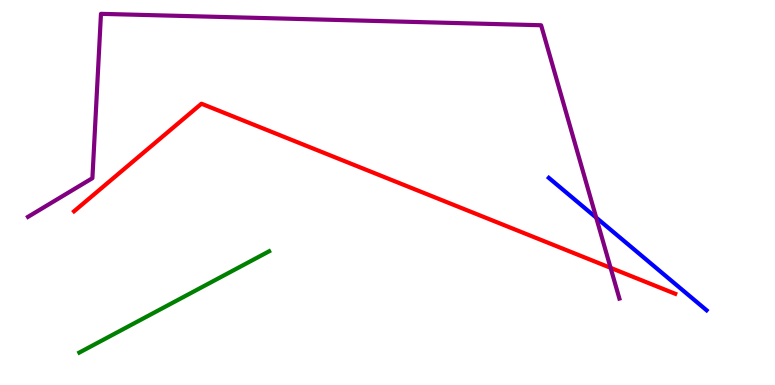[{'lines': ['blue', 'red'], 'intersections': []}, {'lines': ['green', 'red'], 'intersections': []}, {'lines': ['purple', 'red'], 'intersections': [{'x': 7.88, 'y': 3.04}]}, {'lines': ['blue', 'green'], 'intersections': []}, {'lines': ['blue', 'purple'], 'intersections': [{'x': 7.69, 'y': 4.35}]}, {'lines': ['green', 'purple'], 'intersections': []}]